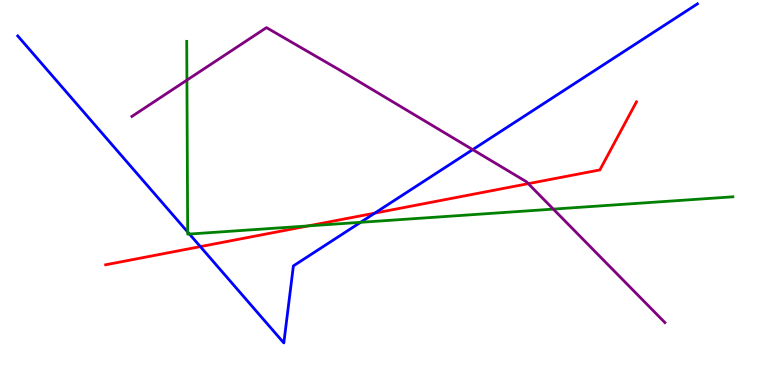[{'lines': ['blue', 'red'], 'intersections': [{'x': 2.59, 'y': 3.59}, {'x': 4.84, 'y': 4.46}]}, {'lines': ['green', 'red'], 'intersections': [{'x': 3.98, 'y': 4.13}]}, {'lines': ['purple', 'red'], 'intersections': [{'x': 6.82, 'y': 5.23}]}, {'lines': ['blue', 'green'], 'intersections': [{'x': 2.42, 'y': 3.97}, {'x': 2.44, 'y': 3.92}, {'x': 4.65, 'y': 4.23}]}, {'lines': ['blue', 'purple'], 'intersections': [{'x': 6.1, 'y': 6.11}]}, {'lines': ['green', 'purple'], 'intersections': [{'x': 2.41, 'y': 7.92}, {'x': 7.14, 'y': 4.57}]}]